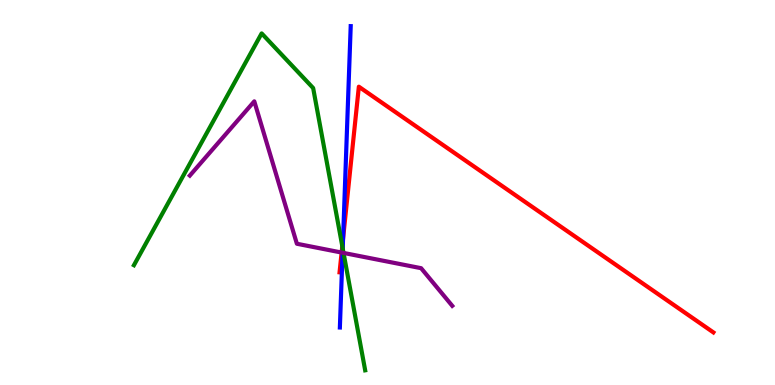[{'lines': ['blue', 'red'], 'intersections': [{'x': 4.43, 'y': 3.8}]}, {'lines': ['green', 'red'], 'intersections': [{'x': 4.42, 'y': 3.61}]}, {'lines': ['purple', 'red'], 'intersections': [{'x': 4.41, 'y': 3.44}]}, {'lines': ['blue', 'green'], 'intersections': [{'x': 4.42, 'y': 3.55}]}, {'lines': ['blue', 'purple'], 'intersections': [{'x': 4.42, 'y': 3.44}]}, {'lines': ['green', 'purple'], 'intersections': [{'x': 4.43, 'y': 3.43}]}]